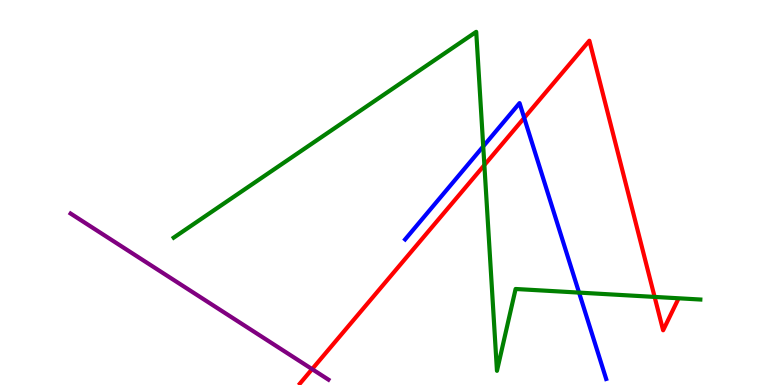[{'lines': ['blue', 'red'], 'intersections': [{'x': 6.76, 'y': 6.94}]}, {'lines': ['green', 'red'], 'intersections': [{'x': 6.25, 'y': 5.71}, {'x': 8.45, 'y': 2.29}]}, {'lines': ['purple', 'red'], 'intersections': [{'x': 4.03, 'y': 0.412}]}, {'lines': ['blue', 'green'], 'intersections': [{'x': 6.24, 'y': 6.2}, {'x': 7.47, 'y': 2.4}]}, {'lines': ['blue', 'purple'], 'intersections': []}, {'lines': ['green', 'purple'], 'intersections': []}]